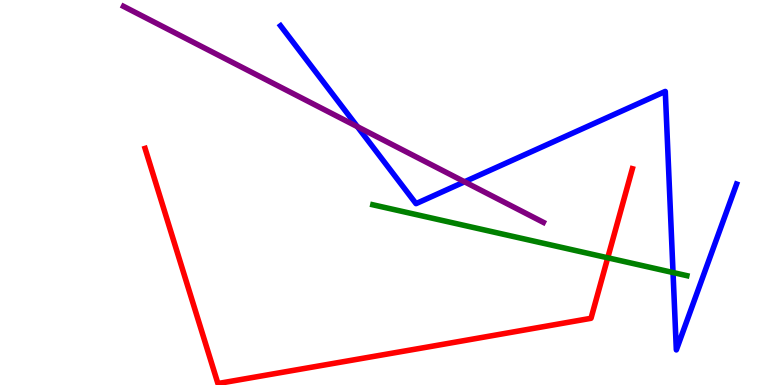[{'lines': ['blue', 'red'], 'intersections': []}, {'lines': ['green', 'red'], 'intersections': [{'x': 7.84, 'y': 3.3}]}, {'lines': ['purple', 'red'], 'intersections': []}, {'lines': ['blue', 'green'], 'intersections': [{'x': 8.68, 'y': 2.92}]}, {'lines': ['blue', 'purple'], 'intersections': [{'x': 4.61, 'y': 6.71}, {'x': 5.99, 'y': 5.28}]}, {'lines': ['green', 'purple'], 'intersections': []}]